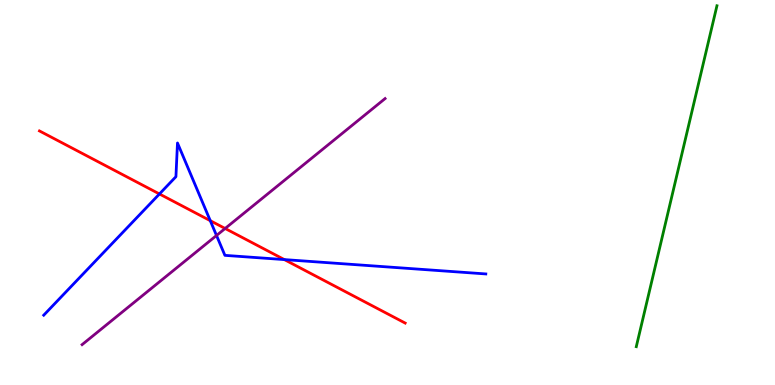[{'lines': ['blue', 'red'], 'intersections': [{'x': 2.06, 'y': 4.96}, {'x': 2.71, 'y': 4.27}, {'x': 3.67, 'y': 3.26}]}, {'lines': ['green', 'red'], 'intersections': []}, {'lines': ['purple', 'red'], 'intersections': [{'x': 2.9, 'y': 4.07}]}, {'lines': ['blue', 'green'], 'intersections': []}, {'lines': ['blue', 'purple'], 'intersections': [{'x': 2.79, 'y': 3.88}]}, {'lines': ['green', 'purple'], 'intersections': []}]